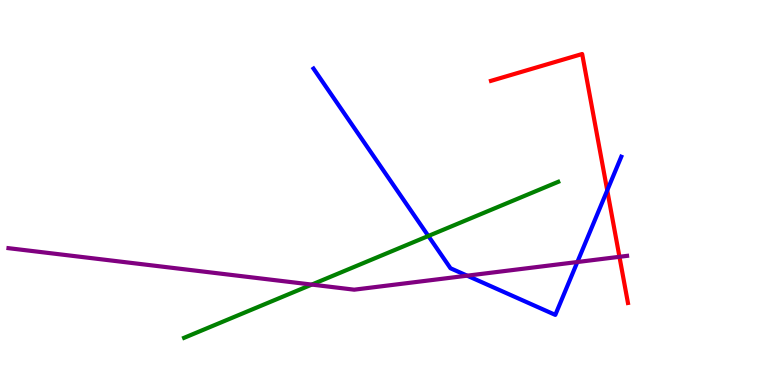[{'lines': ['blue', 'red'], 'intersections': [{'x': 7.84, 'y': 5.06}]}, {'lines': ['green', 'red'], 'intersections': []}, {'lines': ['purple', 'red'], 'intersections': [{'x': 7.99, 'y': 3.33}]}, {'lines': ['blue', 'green'], 'intersections': [{'x': 5.53, 'y': 3.87}]}, {'lines': ['blue', 'purple'], 'intersections': [{'x': 6.03, 'y': 2.84}, {'x': 7.45, 'y': 3.19}]}, {'lines': ['green', 'purple'], 'intersections': [{'x': 4.02, 'y': 2.61}]}]